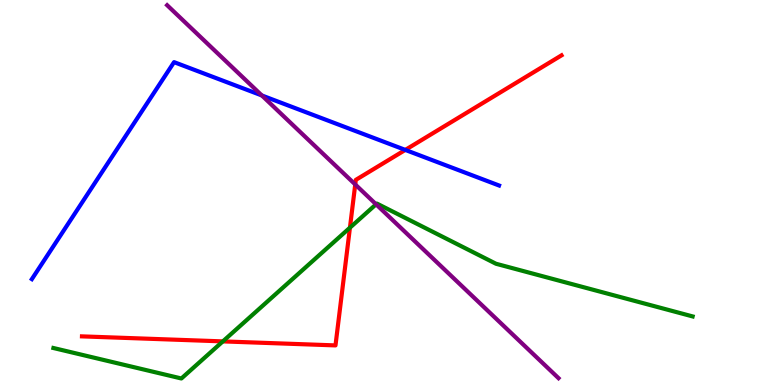[{'lines': ['blue', 'red'], 'intersections': [{'x': 5.23, 'y': 6.11}]}, {'lines': ['green', 'red'], 'intersections': [{'x': 2.88, 'y': 1.13}, {'x': 4.52, 'y': 4.09}]}, {'lines': ['purple', 'red'], 'intersections': [{'x': 4.58, 'y': 5.21}]}, {'lines': ['blue', 'green'], 'intersections': []}, {'lines': ['blue', 'purple'], 'intersections': [{'x': 3.38, 'y': 7.52}]}, {'lines': ['green', 'purple'], 'intersections': [{'x': 4.85, 'y': 4.69}]}]